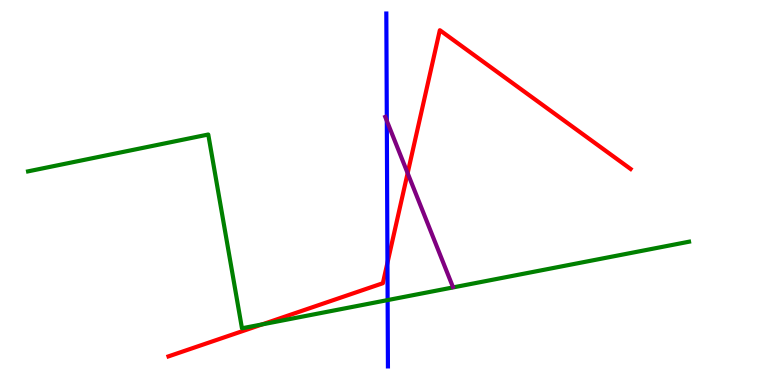[{'lines': ['blue', 'red'], 'intersections': [{'x': 5.0, 'y': 3.17}]}, {'lines': ['green', 'red'], 'intersections': [{'x': 3.38, 'y': 1.57}]}, {'lines': ['purple', 'red'], 'intersections': [{'x': 5.26, 'y': 5.5}]}, {'lines': ['blue', 'green'], 'intersections': [{'x': 5.0, 'y': 2.21}]}, {'lines': ['blue', 'purple'], 'intersections': [{'x': 4.99, 'y': 6.86}]}, {'lines': ['green', 'purple'], 'intersections': []}]